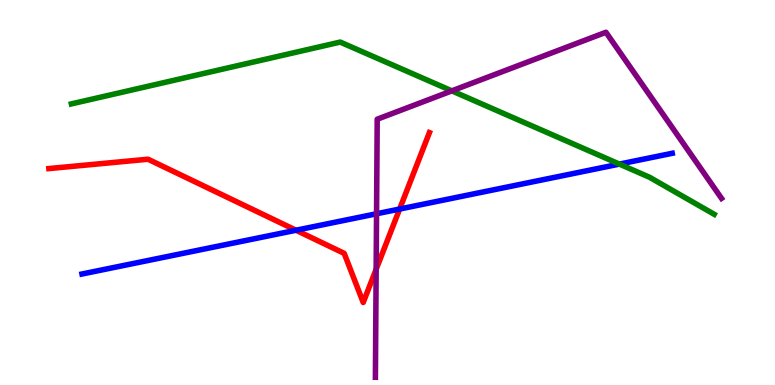[{'lines': ['blue', 'red'], 'intersections': [{'x': 3.82, 'y': 4.02}, {'x': 5.16, 'y': 4.57}]}, {'lines': ['green', 'red'], 'intersections': []}, {'lines': ['purple', 'red'], 'intersections': [{'x': 4.85, 'y': 3.01}]}, {'lines': ['blue', 'green'], 'intersections': [{'x': 7.99, 'y': 5.74}]}, {'lines': ['blue', 'purple'], 'intersections': [{'x': 4.86, 'y': 4.45}]}, {'lines': ['green', 'purple'], 'intersections': [{'x': 5.83, 'y': 7.64}]}]